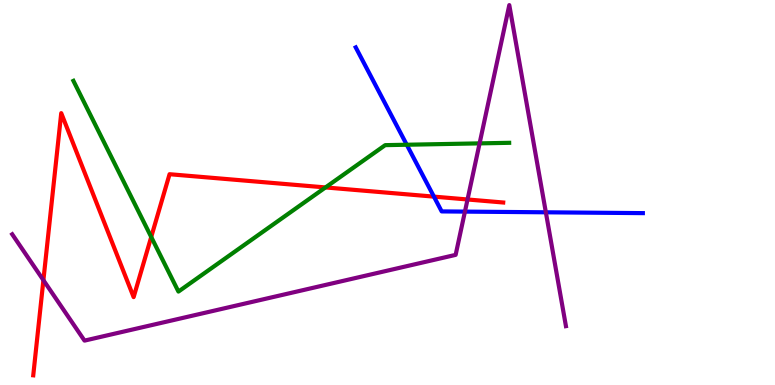[{'lines': ['blue', 'red'], 'intersections': [{'x': 5.6, 'y': 4.89}]}, {'lines': ['green', 'red'], 'intersections': [{'x': 1.95, 'y': 3.84}, {'x': 4.2, 'y': 5.13}]}, {'lines': ['purple', 'red'], 'intersections': [{'x': 0.56, 'y': 2.72}, {'x': 6.03, 'y': 4.82}]}, {'lines': ['blue', 'green'], 'intersections': [{'x': 5.25, 'y': 6.24}]}, {'lines': ['blue', 'purple'], 'intersections': [{'x': 6.0, 'y': 4.5}, {'x': 7.04, 'y': 4.49}]}, {'lines': ['green', 'purple'], 'intersections': [{'x': 6.19, 'y': 6.28}]}]